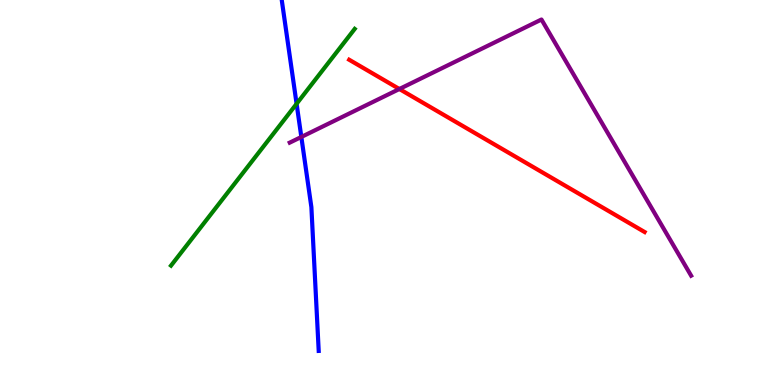[{'lines': ['blue', 'red'], 'intersections': []}, {'lines': ['green', 'red'], 'intersections': []}, {'lines': ['purple', 'red'], 'intersections': [{'x': 5.15, 'y': 7.69}]}, {'lines': ['blue', 'green'], 'intersections': [{'x': 3.83, 'y': 7.3}]}, {'lines': ['blue', 'purple'], 'intersections': [{'x': 3.89, 'y': 6.44}]}, {'lines': ['green', 'purple'], 'intersections': []}]